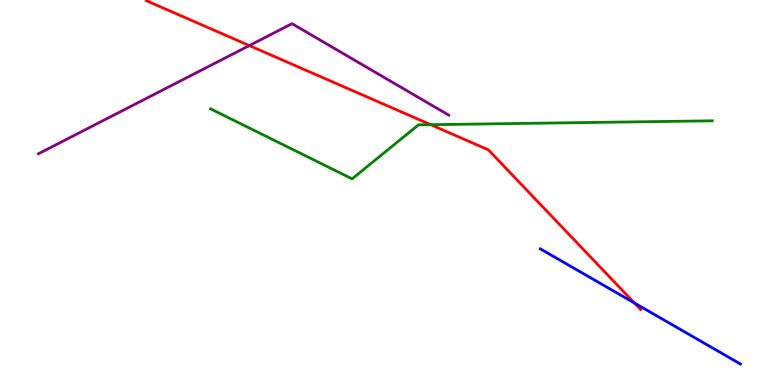[{'lines': ['blue', 'red'], 'intersections': [{'x': 8.19, 'y': 2.13}]}, {'lines': ['green', 'red'], 'intersections': [{'x': 5.56, 'y': 6.76}]}, {'lines': ['purple', 'red'], 'intersections': [{'x': 3.22, 'y': 8.82}]}, {'lines': ['blue', 'green'], 'intersections': []}, {'lines': ['blue', 'purple'], 'intersections': []}, {'lines': ['green', 'purple'], 'intersections': []}]